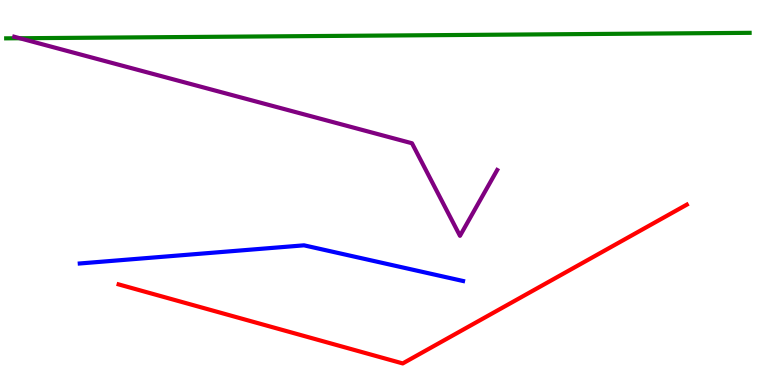[{'lines': ['blue', 'red'], 'intersections': []}, {'lines': ['green', 'red'], 'intersections': []}, {'lines': ['purple', 'red'], 'intersections': []}, {'lines': ['blue', 'green'], 'intersections': []}, {'lines': ['blue', 'purple'], 'intersections': []}, {'lines': ['green', 'purple'], 'intersections': [{'x': 0.255, 'y': 9.01}]}]